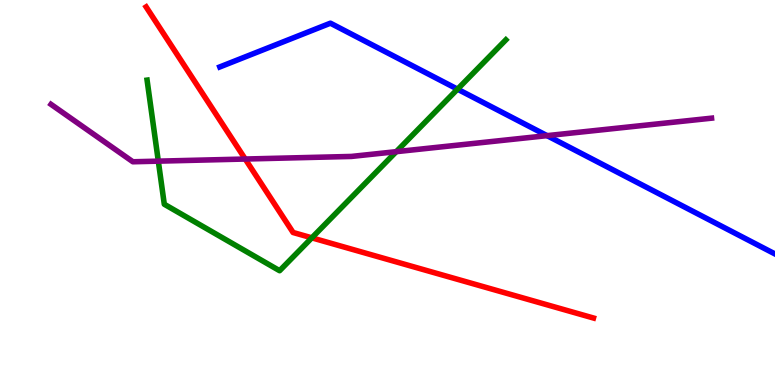[{'lines': ['blue', 'red'], 'intersections': []}, {'lines': ['green', 'red'], 'intersections': [{'x': 4.02, 'y': 3.82}]}, {'lines': ['purple', 'red'], 'intersections': [{'x': 3.16, 'y': 5.87}]}, {'lines': ['blue', 'green'], 'intersections': [{'x': 5.9, 'y': 7.68}]}, {'lines': ['blue', 'purple'], 'intersections': [{'x': 7.06, 'y': 6.48}]}, {'lines': ['green', 'purple'], 'intersections': [{'x': 2.04, 'y': 5.81}, {'x': 5.11, 'y': 6.06}]}]